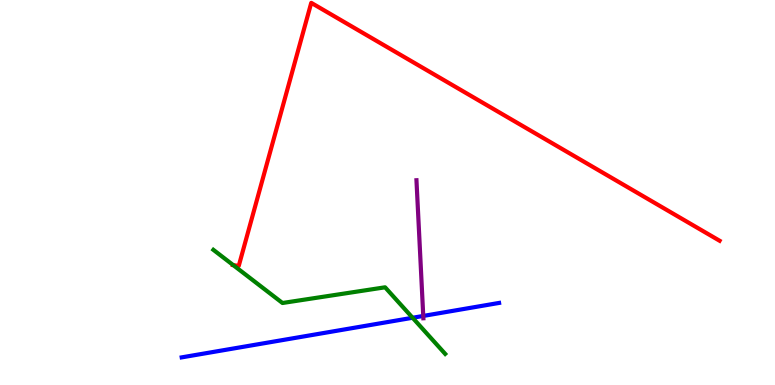[{'lines': ['blue', 'red'], 'intersections': []}, {'lines': ['green', 'red'], 'intersections': [{'x': 3.01, 'y': 3.11}]}, {'lines': ['purple', 'red'], 'intersections': []}, {'lines': ['blue', 'green'], 'intersections': [{'x': 5.32, 'y': 1.75}]}, {'lines': ['blue', 'purple'], 'intersections': [{'x': 5.46, 'y': 1.79}]}, {'lines': ['green', 'purple'], 'intersections': []}]